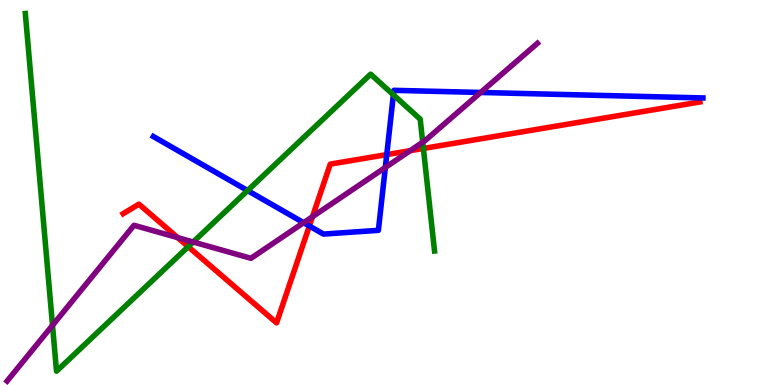[{'lines': ['blue', 'red'], 'intersections': [{'x': 3.99, 'y': 4.13}, {'x': 4.99, 'y': 5.98}]}, {'lines': ['green', 'red'], 'intersections': [{'x': 2.43, 'y': 3.59}, {'x': 5.46, 'y': 6.14}]}, {'lines': ['purple', 'red'], 'intersections': [{'x': 2.29, 'y': 3.83}, {'x': 4.03, 'y': 4.37}, {'x': 5.29, 'y': 6.09}]}, {'lines': ['blue', 'green'], 'intersections': [{'x': 3.19, 'y': 5.05}, {'x': 5.08, 'y': 7.54}]}, {'lines': ['blue', 'purple'], 'intersections': [{'x': 3.92, 'y': 4.22}, {'x': 4.97, 'y': 5.65}, {'x': 6.2, 'y': 7.6}]}, {'lines': ['green', 'purple'], 'intersections': [{'x': 0.678, 'y': 1.55}, {'x': 2.49, 'y': 3.71}, {'x': 5.45, 'y': 6.31}]}]